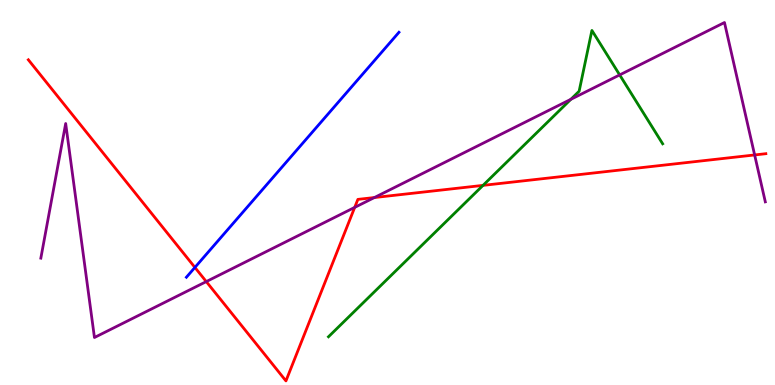[{'lines': ['blue', 'red'], 'intersections': [{'x': 2.52, 'y': 3.05}]}, {'lines': ['green', 'red'], 'intersections': [{'x': 6.23, 'y': 5.19}]}, {'lines': ['purple', 'red'], 'intersections': [{'x': 2.66, 'y': 2.69}, {'x': 4.58, 'y': 4.61}, {'x': 4.83, 'y': 4.87}, {'x': 9.74, 'y': 5.98}]}, {'lines': ['blue', 'green'], 'intersections': []}, {'lines': ['blue', 'purple'], 'intersections': []}, {'lines': ['green', 'purple'], 'intersections': [{'x': 7.37, 'y': 7.42}, {'x': 8.0, 'y': 8.05}]}]